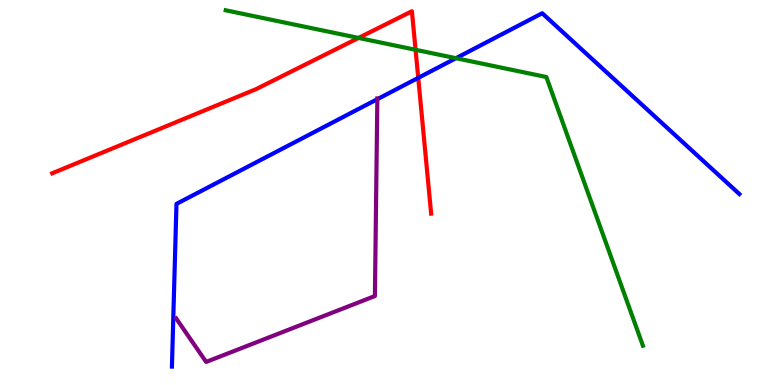[{'lines': ['blue', 'red'], 'intersections': [{'x': 5.4, 'y': 7.98}]}, {'lines': ['green', 'red'], 'intersections': [{'x': 4.63, 'y': 9.01}, {'x': 5.36, 'y': 8.71}]}, {'lines': ['purple', 'red'], 'intersections': []}, {'lines': ['blue', 'green'], 'intersections': [{'x': 5.88, 'y': 8.49}]}, {'lines': ['blue', 'purple'], 'intersections': [{'x': 4.87, 'y': 7.42}]}, {'lines': ['green', 'purple'], 'intersections': []}]